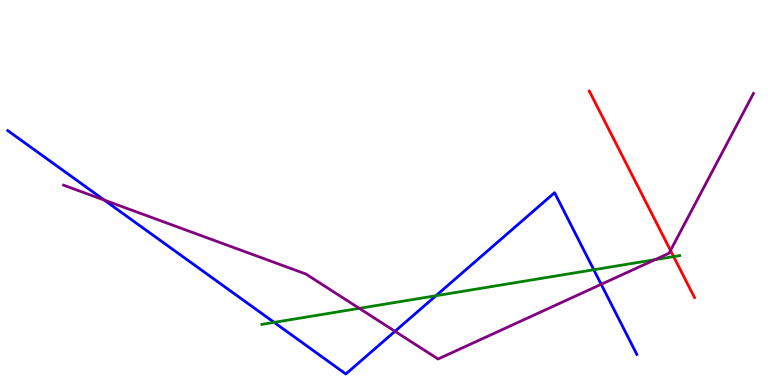[{'lines': ['blue', 'red'], 'intersections': []}, {'lines': ['green', 'red'], 'intersections': [{'x': 8.69, 'y': 3.34}]}, {'lines': ['purple', 'red'], 'intersections': [{'x': 8.65, 'y': 3.49}]}, {'lines': ['blue', 'green'], 'intersections': [{'x': 3.54, 'y': 1.63}, {'x': 5.63, 'y': 2.32}, {'x': 7.66, 'y': 2.99}]}, {'lines': ['blue', 'purple'], 'intersections': [{'x': 1.35, 'y': 4.8}, {'x': 5.1, 'y': 1.39}, {'x': 7.76, 'y': 2.62}]}, {'lines': ['green', 'purple'], 'intersections': [{'x': 4.64, 'y': 1.99}, {'x': 8.45, 'y': 3.26}]}]